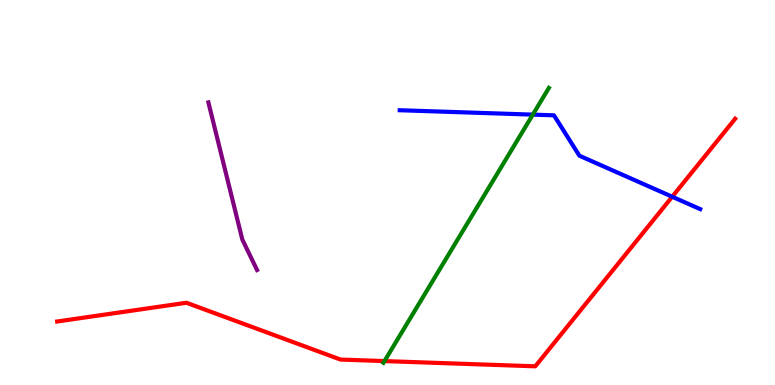[{'lines': ['blue', 'red'], 'intersections': [{'x': 8.67, 'y': 4.89}]}, {'lines': ['green', 'red'], 'intersections': [{'x': 4.96, 'y': 0.621}]}, {'lines': ['purple', 'red'], 'intersections': []}, {'lines': ['blue', 'green'], 'intersections': [{'x': 6.87, 'y': 7.02}]}, {'lines': ['blue', 'purple'], 'intersections': []}, {'lines': ['green', 'purple'], 'intersections': []}]